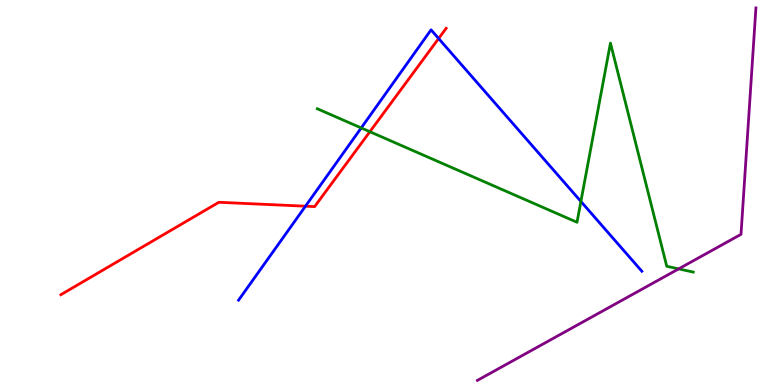[{'lines': ['blue', 'red'], 'intersections': [{'x': 3.94, 'y': 4.64}, {'x': 5.66, 'y': 9.0}]}, {'lines': ['green', 'red'], 'intersections': [{'x': 4.77, 'y': 6.58}]}, {'lines': ['purple', 'red'], 'intersections': []}, {'lines': ['blue', 'green'], 'intersections': [{'x': 4.66, 'y': 6.68}, {'x': 7.5, 'y': 4.77}]}, {'lines': ['blue', 'purple'], 'intersections': []}, {'lines': ['green', 'purple'], 'intersections': [{'x': 8.76, 'y': 3.02}]}]